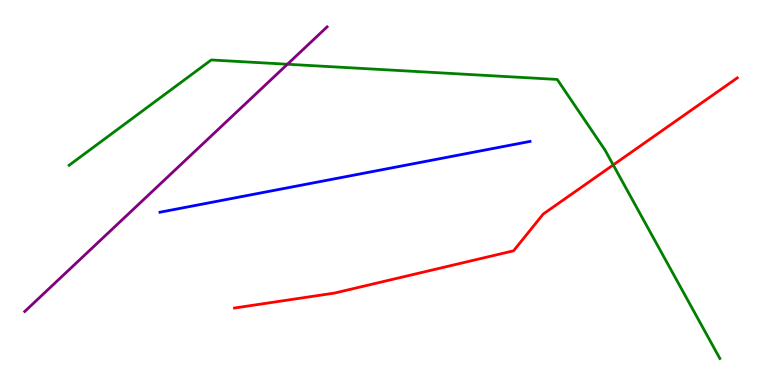[{'lines': ['blue', 'red'], 'intersections': []}, {'lines': ['green', 'red'], 'intersections': [{'x': 7.91, 'y': 5.72}]}, {'lines': ['purple', 'red'], 'intersections': []}, {'lines': ['blue', 'green'], 'intersections': []}, {'lines': ['blue', 'purple'], 'intersections': []}, {'lines': ['green', 'purple'], 'intersections': [{'x': 3.71, 'y': 8.33}]}]